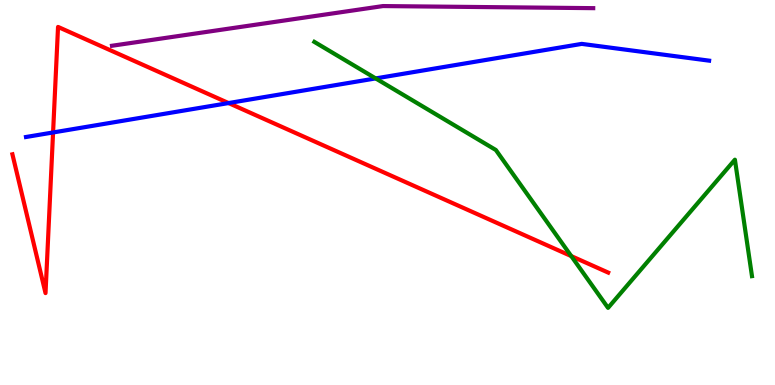[{'lines': ['blue', 'red'], 'intersections': [{'x': 0.685, 'y': 6.56}, {'x': 2.95, 'y': 7.32}]}, {'lines': ['green', 'red'], 'intersections': [{'x': 7.37, 'y': 3.35}]}, {'lines': ['purple', 'red'], 'intersections': []}, {'lines': ['blue', 'green'], 'intersections': [{'x': 4.85, 'y': 7.96}]}, {'lines': ['blue', 'purple'], 'intersections': []}, {'lines': ['green', 'purple'], 'intersections': []}]